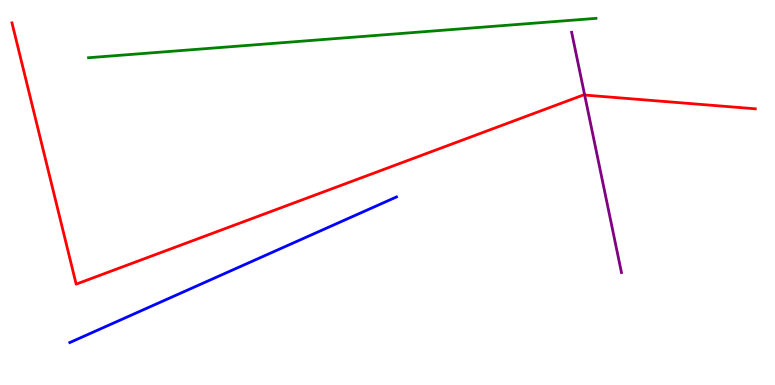[{'lines': ['blue', 'red'], 'intersections': []}, {'lines': ['green', 'red'], 'intersections': []}, {'lines': ['purple', 'red'], 'intersections': [{'x': 7.54, 'y': 7.53}]}, {'lines': ['blue', 'green'], 'intersections': []}, {'lines': ['blue', 'purple'], 'intersections': []}, {'lines': ['green', 'purple'], 'intersections': []}]